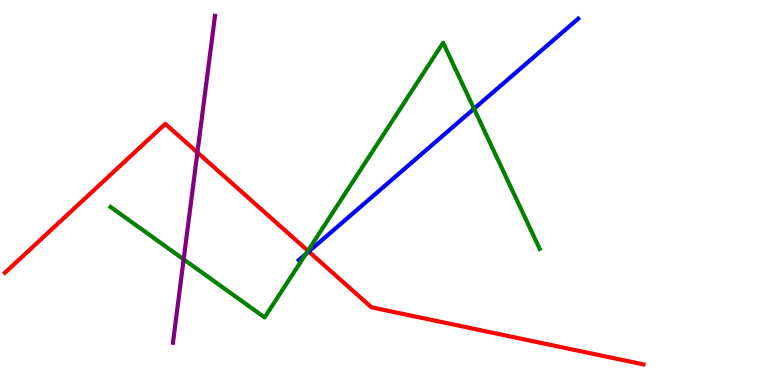[{'lines': ['blue', 'red'], 'intersections': [{'x': 3.98, 'y': 3.47}]}, {'lines': ['green', 'red'], 'intersections': [{'x': 3.97, 'y': 3.49}]}, {'lines': ['purple', 'red'], 'intersections': [{'x': 2.55, 'y': 6.04}]}, {'lines': ['blue', 'green'], 'intersections': [{'x': 3.94, 'y': 3.4}, {'x': 6.12, 'y': 7.18}]}, {'lines': ['blue', 'purple'], 'intersections': []}, {'lines': ['green', 'purple'], 'intersections': [{'x': 2.37, 'y': 3.26}]}]